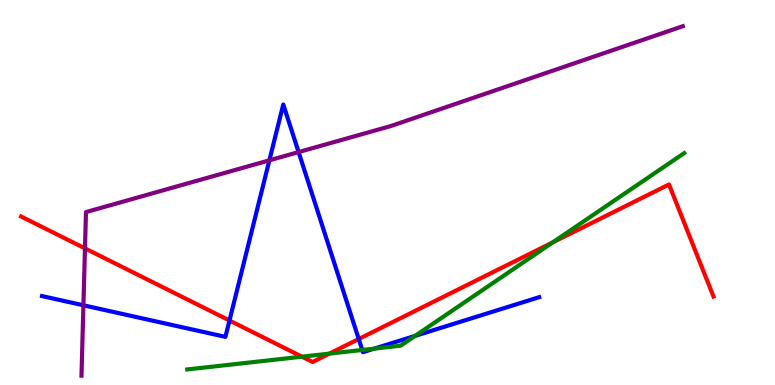[{'lines': ['blue', 'red'], 'intersections': [{'x': 2.96, 'y': 1.67}, {'x': 4.63, 'y': 1.19}]}, {'lines': ['green', 'red'], 'intersections': [{'x': 3.9, 'y': 0.735}, {'x': 4.25, 'y': 0.815}, {'x': 7.13, 'y': 3.71}]}, {'lines': ['purple', 'red'], 'intersections': [{'x': 1.1, 'y': 3.55}]}, {'lines': ['blue', 'green'], 'intersections': [{'x': 4.67, 'y': 0.91}, {'x': 4.83, 'y': 0.944}, {'x': 5.36, 'y': 1.28}]}, {'lines': ['blue', 'purple'], 'intersections': [{'x': 1.08, 'y': 2.07}, {'x': 3.48, 'y': 5.84}, {'x': 3.85, 'y': 6.05}]}, {'lines': ['green', 'purple'], 'intersections': []}]